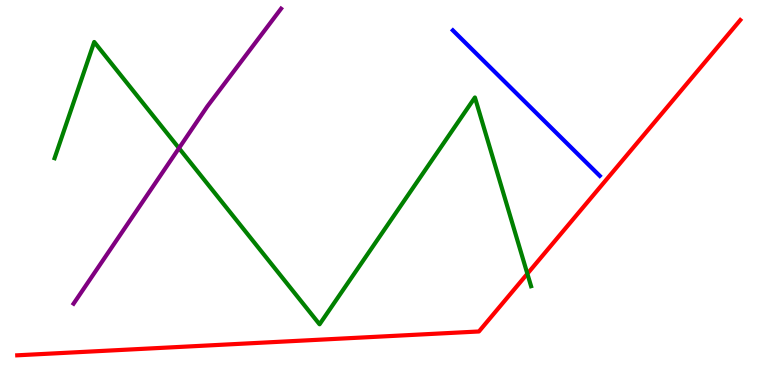[{'lines': ['blue', 'red'], 'intersections': []}, {'lines': ['green', 'red'], 'intersections': [{'x': 6.8, 'y': 2.89}]}, {'lines': ['purple', 'red'], 'intersections': []}, {'lines': ['blue', 'green'], 'intersections': []}, {'lines': ['blue', 'purple'], 'intersections': []}, {'lines': ['green', 'purple'], 'intersections': [{'x': 2.31, 'y': 6.15}]}]